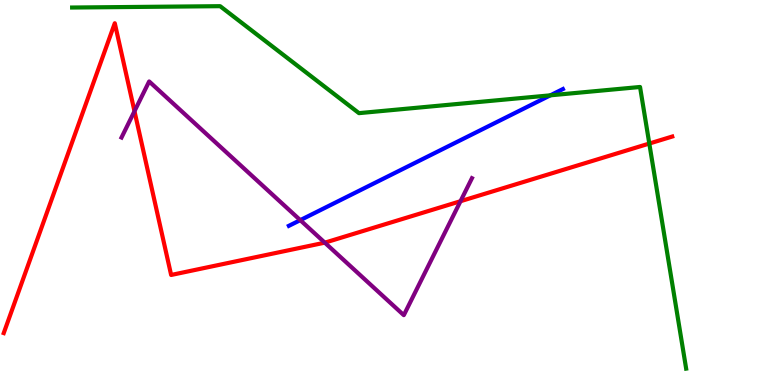[{'lines': ['blue', 'red'], 'intersections': []}, {'lines': ['green', 'red'], 'intersections': [{'x': 8.38, 'y': 6.27}]}, {'lines': ['purple', 'red'], 'intersections': [{'x': 1.74, 'y': 7.11}, {'x': 4.19, 'y': 3.7}, {'x': 5.94, 'y': 4.77}]}, {'lines': ['blue', 'green'], 'intersections': [{'x': 7.1, 'y': 7.52}]}, {'lines': ['blue', 'purple'], 'intersections': [{'x': 3.87, 'y': 4.28}]}, {'lines': ['green', 'purple'], 'intersections': []}]